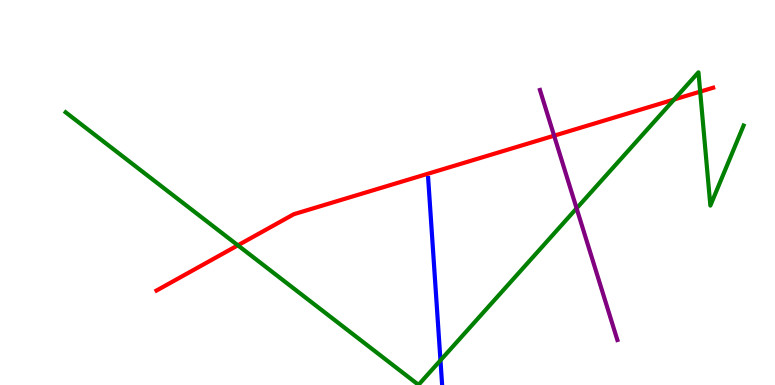[{'lines': ['blue', 'red'], 'intersections': []}, {'lines': ['green', 'red'], 'intersections': [{'x': 3.07, 'y': 3.63}, {'x': 8.7, 'y': 7.42}, {'x': 9.03, 'y': 7.62}]}, {'lines': ['purple', 'red'], 'intersections': [{'x': 7.15, 'y': 6.48}]}, {'lines': ['blue', 'green'], 'intersections': [{'x': 5.68, 'y': 0.641}]}, {'lines': ['blue', 'purple'], 'intersections': []}, {'lines': ['green', 'purple'], 'intersections': [{'x': 7.44, 'y': 4.59}]}]